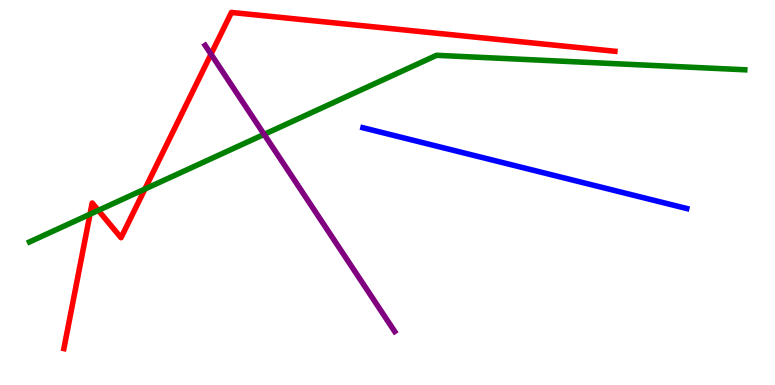[{'lines': ['blue', 'red'], 'intersections': []}, {'lines': ['green', 'red'], 'intersections': [{'x': 1.16, 'y': 4.44}, {'x': 1.27, 'y': 4.54}, {'x': 1.87, 'y': 5.09}]}, {'lines': ['purple', 'red'], 'intersections': [{'x': 2.72, 'y': 8.59}]}, {'lines': ['blue', 'green'], 'intersections': []}, {'lines': ['blue', 'purple'], 'intersections': []}, {'lines': ['green', 'purple'], 'intersections': [{'x': 3.41, 'y': 6.51}]}]